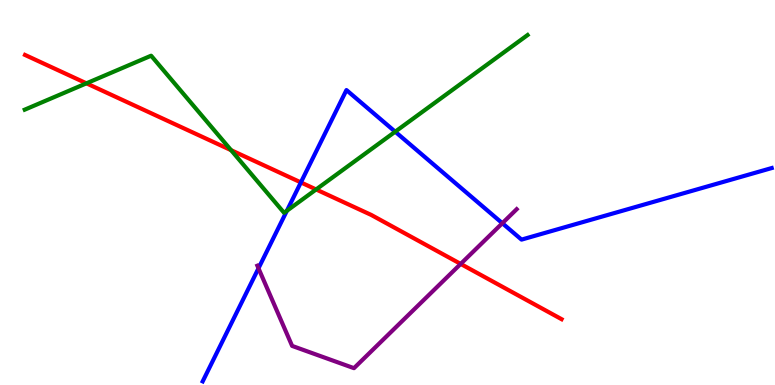[{'lines': ['blue', 'red'], 'intersections': [{'x': 3.88, 'y': 5.26}]}, {'lines': ['green', 'red'], 'intersections': [{'x': 1.12, 'y': 7.84}, {'x': 2.98, 'y': 6.1}, {'x': 4.08, 'y': 5.08}]}, {'lines': ['purple', 'red'], 'intersections': [{'x': 5.94, 'y': 3.14}]}, {'lines': ['blue', 'green'], 'intersections': [{'x': 3.7, 'y': 4.52}, {'x': 5.1, 'y': 6.58}]}, {'lines': ['blue', 'purple'], 'intersections': [{'x': 3.34, 'y': 3.03}, {'x': 6.48, 'y': 4.2}]}, {'lines': ['green', 'purple'], 'intersections': []}]